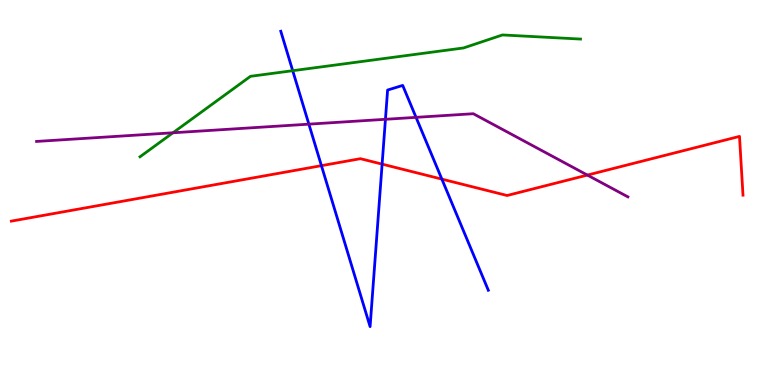[{'lines': ['blue', 'red'], 'intersections': [{'x': 4.15, 'y': 5.7}, {'x': 4.93, 'y': 5.74}, {'x': 5.7, 'y': 5.35}]}, {'lines': ['green', 'red'], 'intersections': []}, {'lines': ['purple', 'red'], 'intersections': [{'x': 7.58, 'y': 5.45}]}, {'lines': ['blue', 'green'], 'intersections': [{'x': 3.78, 'y': 8.16}]}, {'lines': ['blue', 'purple'], 'intersections': [{'x': 3.99, 'y': 6.78}, {'x': 4.97, 'y': 6.9}, {'x': 5.37, 'y': 6.95}]}, {'lines': ['green', 'purple'], 'intersections': [{'x': 2.23, 'y': 6.55}]}]